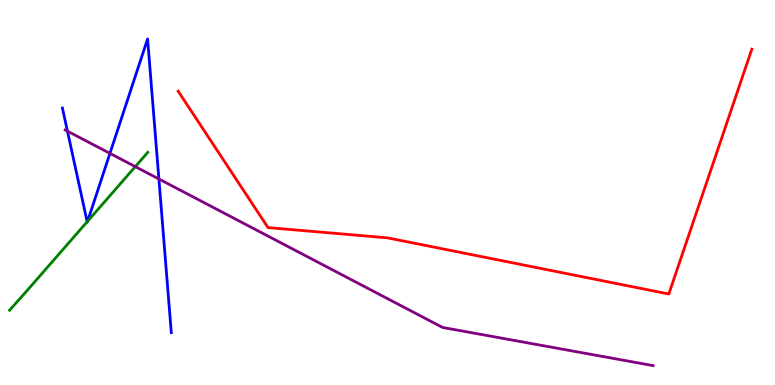[{'lines': ['blue', 'red'], 'intersections': []}, {'lines': ['green', 'red'], 'intersections': []}, {'lines': ['purple', 'red'], 'intersections': []}, {'lines': ['blue', 'green'], 'intersections': [{'x': 1.12, 'y': 4.24}, {'x': 1.13, 'y': 4.25}]}, {'lines': ['blue', 'purple'], 'intersections': [{'x': 0.87, 'y': 6.59}, {'x': 1.42, 'y': 6.02}, {'x': 2.05, 'y': 5.35}]}, {'lines': ['green', 'purple'], 'intersections': [{'x': 1.75, 'y': 5.67}]}]